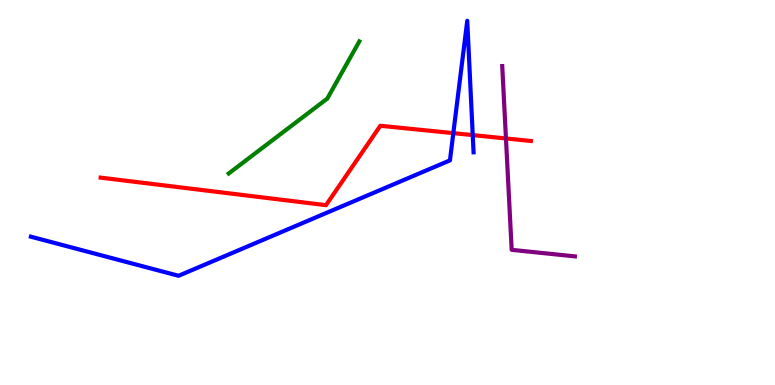[{'lines': ['blue', 'red'], 'intersections': [{'x': 5.85, 'y': 6.54}, {'x': 6.1, 'y': 6.49}]}, {'lines': ['green', 'red'], 'intersections': []}, {'lines': ['purple', 'red'], 'intersections': [{'x': 6.53, 'y': 6.4}]}, {'lines': ['blue', 'green'], 'intersections': []}, {'lines': ['blue', 'purple'], 'intersections': []}, {'lines': ['green', 'purple'], 'intersections': []}]